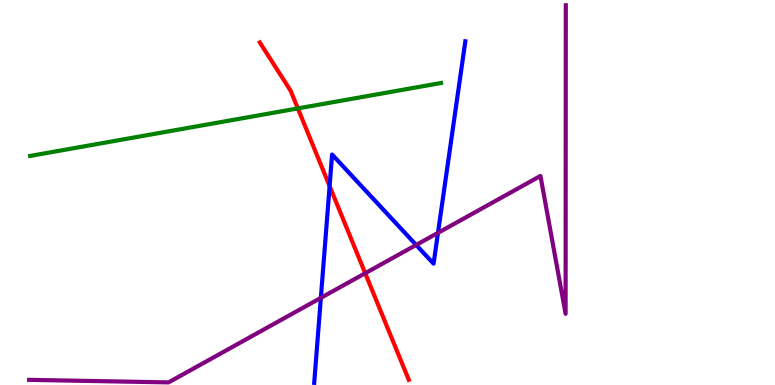[{'lines': ['blue', 'red'], 'intersections': [{'x': 4.25, 'y': 5.17}]}, {'lines': ['green', 'red'], 'intersections': [{'x': 3.84, 'y': 7.18}]}, {'lines': ['purple', 'red'], 'intersections': [{'x': 4.71, 'y': 2.9}]}, {'lines': ['blue', 'green'], 'intersections': []}, {'lines': ['blue', 'purple'], 'intersections': [{'x': 4.14, 'y': 2.26}, {'x': 5.37, 'y': 3.64}, {'x': 5.65, 'y': 3.95}]}, {'lines': ['green', 'purple'], 'intersections': []}]